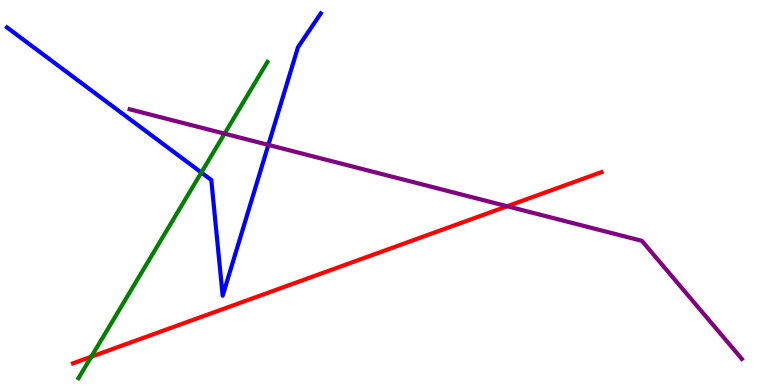[{'lines': ['blue', 'red'], 'intersections': []}, {'lines': ['green', 'red'], 'intersections': [{'x': 1.18, 'y': 0.735}]}, {'lines': ['purple', 'red'], 'intersections': [{'x': 6.54, 'y': 4.64}]}, {'lines': ['blue', 'green'], 'intersections': [{'x': 2.6, 'y': 5.52}]}, {'lines': ['blue', 'purple'], 'intersections': [{'x': 3.46, 'y': 6.24}]}, {'lines': ['green', 'purple'], 'intersections': [{'x': 2.9, 'y': 6.53}]}]